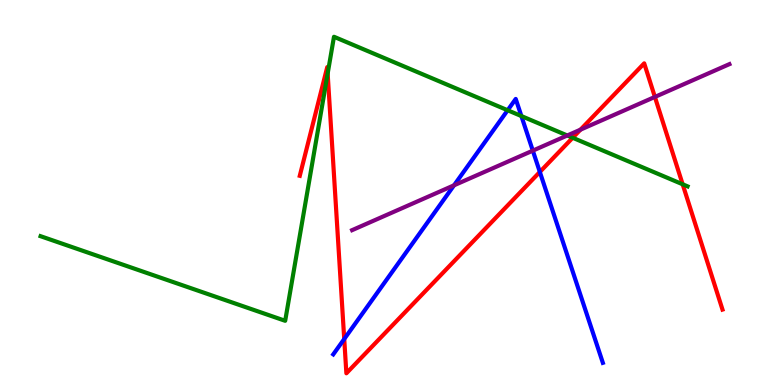[{'lines': ['blue', 'red'], 'intersections': [{'x': 4.44, 'y': 1.19}, {'x': 6.97, 'y': 5.53}]}, {'lines': ['green', 'red'], 'intersections': [{'x': 4.23, 'y': 8.09}, {'x': 7.39, 'y': 6.42}, {'x': 8.81, 'y': 5.21}]}, {'lines': ['purple', 'red'], 'intersections': [{'x': 7.49, 'y': 6.63}, {'x': 8.45, 'y': 7.48}]}, {'lines': ['blue', 'green'], 'intersections': [{'x': 6.55, 'y': 7.14}, {'x': 6.73, 'y': 6.99}]}, {'lines': ['blue', 'purple'], 'intersections': [{'x': 5.86, 'y': 5.19}, {'x': 6.87, 'y': 6.09}]}, {'lines': ['green', 'purple'], 'intersections': [{'x': 7.32, 'y': 6.48}]}]